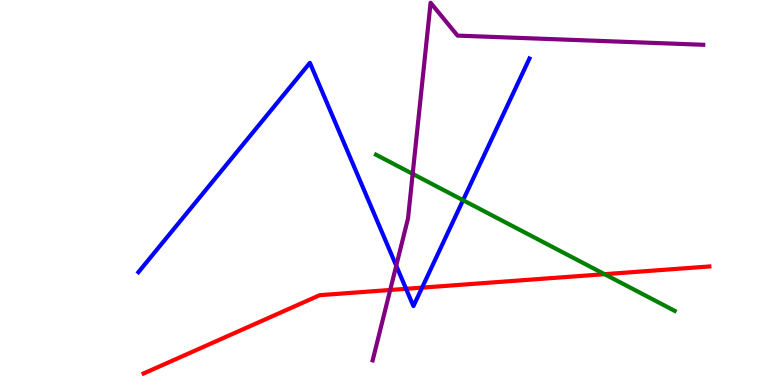[{'lines': ['blue', 'red'], 'intersections': [{'x': 5.24, 'y': 2.5}, {'x': 5.45, 'y': 2.53}]}, {'lines': ['green', 'red'], 'intersections': [{'x': 7.8, 'y': 2.88}]}, {'lines': ['purple', 'red'], 'intersections': [{'x': 5.03, 'y': 2.47}]}, {'lines': ['blue', 'green'], 'intersections': [{'x': 5.97, 'y': 4.8}]}, {'lines': ['blue', 'purple'], 'intersections': [{'x': 5.11, 'y': 3.1}]}, {'lines': ['green', 'purple'], 'intersections': [{'x': 5.32, 'y': 5.48}]}]